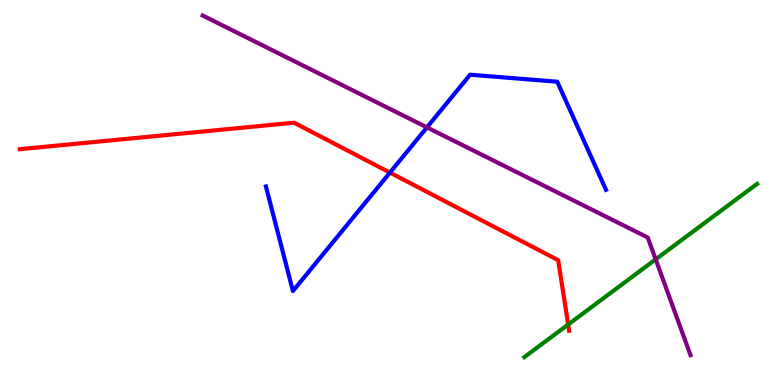[{'lines': ['blue', 'red'], 'intersections': [{'x': 5.03, 'y': 5.52}]}, {'lines': ['green', 'red'], 'intersections': [{'x': 7.33, 'y': 1.57}]}, {'lines': ['purple', 'red'], 'intersections': []}, {'lines': ['blue', 'green'], 'intersections': []}, {'lines': ['blue', 'purple'], 'intersections': [{'x': 5.51, 'y': 6.69}]}, {'lines': ['green', 'purple'], 'intersections': [{'x': 8.46, 'y': 3.26}]}]